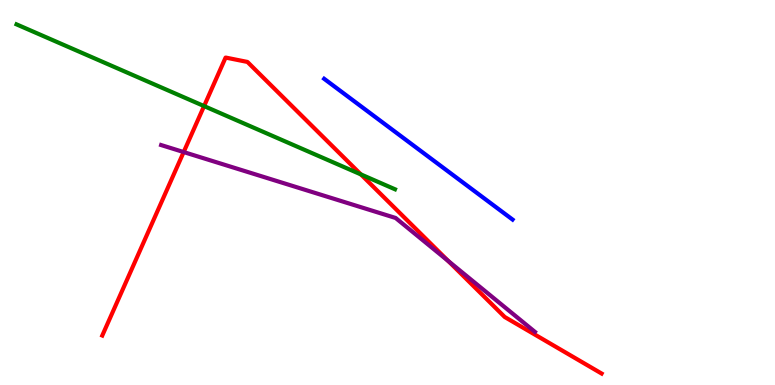[{'lines': ['blue', 'red'], 'intersections': []}, {'lines': ['green', 'red'], 'intersections': [{'x': 2.63, 'y': 7.24}, {'x': 4.66, 'y': 5.47}]}, {'lines': ['purple', 'red'], 'intersections': [{'x': 2.37, 'y': 6.05}, {'x': 5.78, 'y': 3.22}]}, {'lines': ['blue', 'green'], 'intersections': []}, {'lines': ['blue', 'purple'], 'intersections': []}, {'lines': ['green', 'purple'], 'intersections': []}]